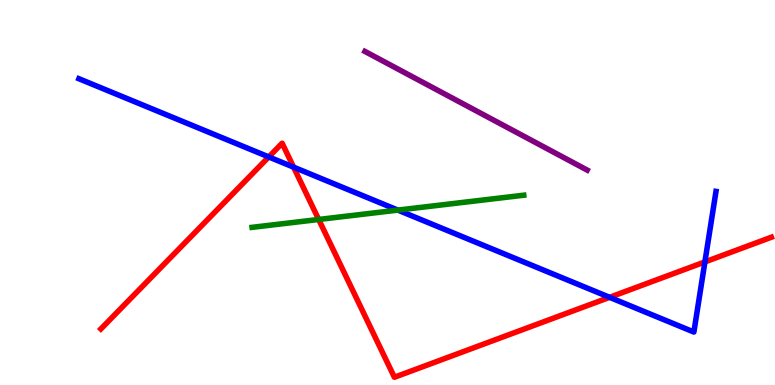[{'lines': ['blue', 'red'], 'intersections': [{'x': 3.47, 'y': 5.92}, {'x': 3.79, 'y': 5.66}, {'x': 7.87, 'y': 2.28}, {'x': 9.1, 'y': 3.2}]}, {'lines': ['green', 'red'], 'intersections': [{'x': 4.11, 'y': 4.3}]}, {'lines': ['purple', 'red'], 'intersections': []}, {'lines': ['blue', 'green'], 'intersections': [{'x': 5.13, 'y': 4.54}]}, {'lines': ['blue', 'purple'], 'intersections': []}, {'lines': ['green', 'purple'], 'intersections': []}]